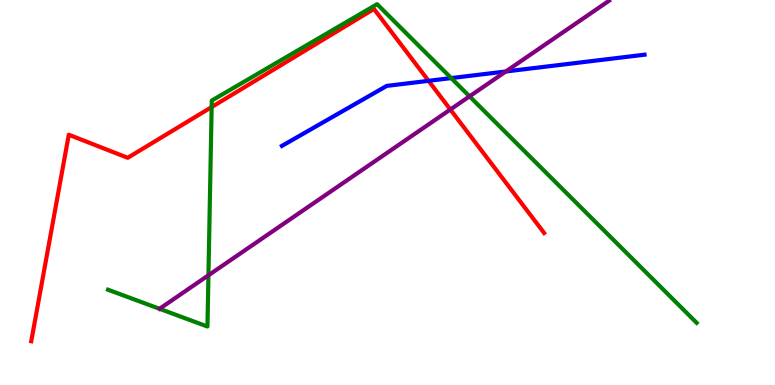[{'lines': ['blue', 'red'], 'intersections': [{'x': 5.53, 'y': 7.9}]}, {'lines': ['green', 'red'], 'intersections': [{'x': 2.73, 'y': 7.22}]}, {'lines': ['purple', 'red'], 'intersections': [{'x': 5.81, 'y': 7.16}]}, {'lines': ['blue', 'green'], 'intersections': [{'x': 5.82, 'y': 7.97}]}, {'lines': ['blue', 'purple'], 'intersections': [{'x': 6.53, 'y': 8.14}]}, {'lines': ['green', 'purple'], 'intersections': [{'x': 2.69, 'y': 2.85}, {'x': 6.06, 'y': 7.5}]}]